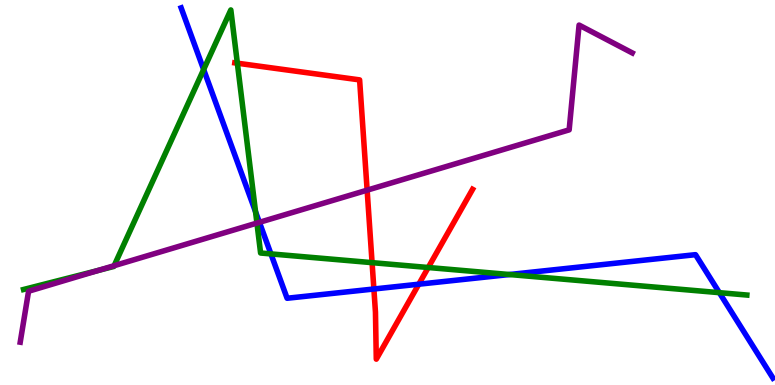[{'lines': ['blue', 'red'], 'intersections': [{'x': 4.82, 'y': 2.49}, {'x': 5.4, 'y': 2.62}]}, {'lines': ['green', 'red'], 'intersections': [{'x': 3.06, 'y': 8.36}, {'x': 4.8, 'y': 3.18}, {'x': 5.53, 'y': 3.05}]}, {'lines': ['purple', 'red'], 'intersections': [{'x': 4.74, 'y': 5.06}]}, {'lines': ['blue', 'green'], 'intersections': [{'x': 2.63, 'y': 8.19}, {'x': 3.3, 'y': 4.5}, {'x': 3.5, 'y': 3.4}, {'x': 6.57, 'y': 2.87}, {'x': 9.28, 'y': 2.4}]}, {'lines': ['blue', 'purple'], 'intersections': [{'x': 3.35, 'y': 4.23}]}, {'lines': ['green', 'purple'], 'intersections': [{'x': 1.27, 'y': 2.98}, {'x': 1.47, 'y': 3.1}, {'x': 3.32, 'y': 4.21}]}]